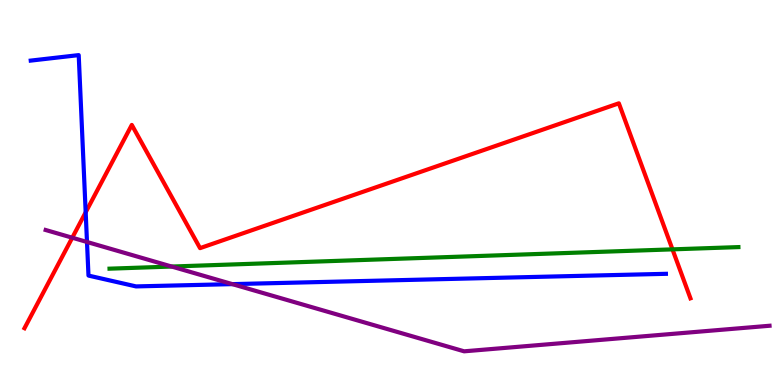[{'lines': ['blue', 'red'], 'intersections': [{'x': 1.11, 'y': 4.49}]}, {'lines': ['green', 'red'], 'intersections': [{'x': 8.68, 'y': 3.52}]}, {'lines': ['purple', 'red'], 'intersections': [{'x': 0.932, 'y': 3.83}]}, {'lines': ['blue', 'green'], 'intersections': []}, {'lines': ['blue', 'purple'], 'intersections': [{'x': 1.12, 'y': 3.71}, {'x': 3.0, 'y': 2.62}]}, {'lines': ['green', 'purple'], 'intersections': [{'x': 2.22, 'y': 3.08}]}]